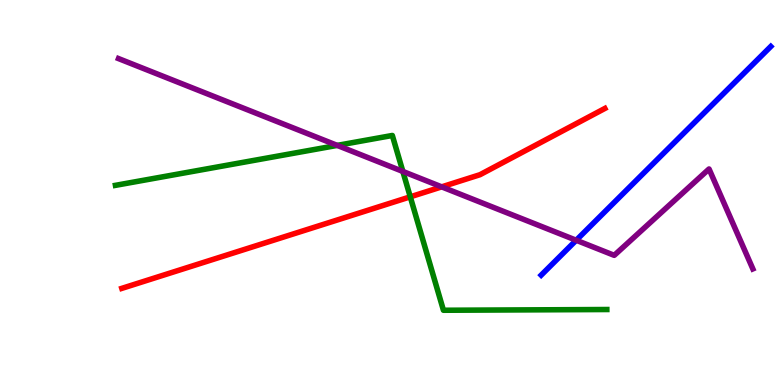[{'lines': ['blue', 'red'], 'intersections': []}, {'lines': ['green', 'red'], 'intersections': [{'x': 5.29, 'y': 4.89}]}, {'lines': ['purple', 'red'], 'intersections': [{'x': 5.7, 'y': 5.15}]}, {'lines': ['blue', 'green'], 'intersections': []}, {'lines': ['blue', 'purple'], 'intersections': [{'x': 7.44, 'y': 3.76}]}, {'lines': ['green', 'purple'], 'intersections': [{'x': 4.35, 'y': 6.22}, {'x': 5.2, 'y': 5.55}]}]